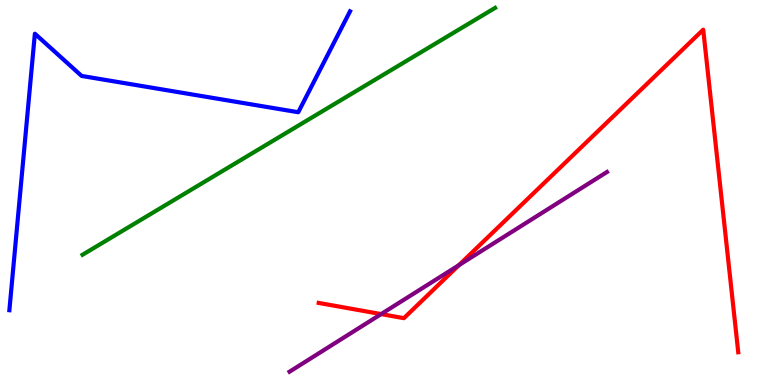[{'lines': ['blue', 'red'], 'intersections': []}, {'lines': ['green', 'red'], 'intersections': []}, {'lines': ['purple', 'red'], 'intersections': [{'x': 4.92, 'y': 1.84}, {'x': 5.92, 'y': 3.11}]}, {'lines': ['blue', 'green'], 'intersections': []}, {'lines': ['blue', 'purple'], 'intersections': []}, {'lines': ['green', 'purple'], 'intersections': []}]